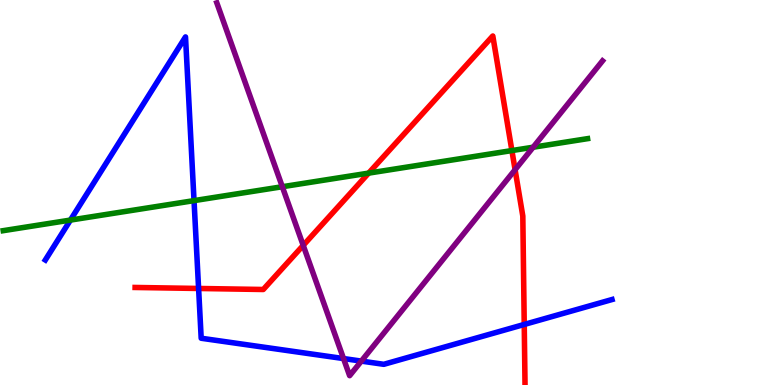[{'lines': ['blue', 'red'], 'intersections': [{'x': 2.56, 'y': 2.51}, {'x': 6.76, 'y': 1.57}]}, {'lines': ['green', 'red'], 'intersections': [{'x': 4.76, 'y': 5.5}, {'x': 6.61, 'y': 6.09}]}, {'lines': ['purple', 'red'], 'intersections': [{'x': 3.91, 'y': 3.63}, {'x': 6.65, 'y': 5.59}]}, {'lines': ['blue', 'green'], 'intersections': [{'x': 0.909, 'y': 4.28}, {'x': 2.5, 'y': 4.79}]}, {'lines': ['blue', 'purple'], 'intersections': [{'x': 4.43, 'y': 0.687}, {'x': 4.66, 'y': 0.621}]}, {'lines': ['green', 'purple'], 'intersections': [{'x': 3.64, 'y': 5.15}, {'x': 6.88, 'y': 6.18}]}]